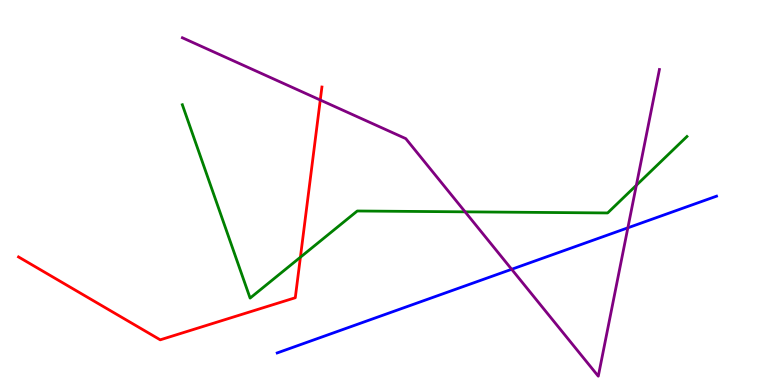[{'lines': ['blue', 'red'], 'intersections': []}, {'lines': ['green', 'red'], 'intersections': [{'x': 3.88, 'y': 3.32}]}, {'lines': ['purple', 'red'], 'intersections': [{'x': 4.13, 'y': 7.4}]}, {'lines': ['blue', 'green'], 'intersections': []}, {'lines': ['blue', 'purple'], 'intersections': [{'x': 6.6, 'y': 3.01}, {'x': 8.1, 'y': 4.08}]}, {'lines': ['green', 'purple'], 'intersections': [{'x': 6.0, 'y': 4.5}, {'x': 8.21, 'y': 5.19}]}]